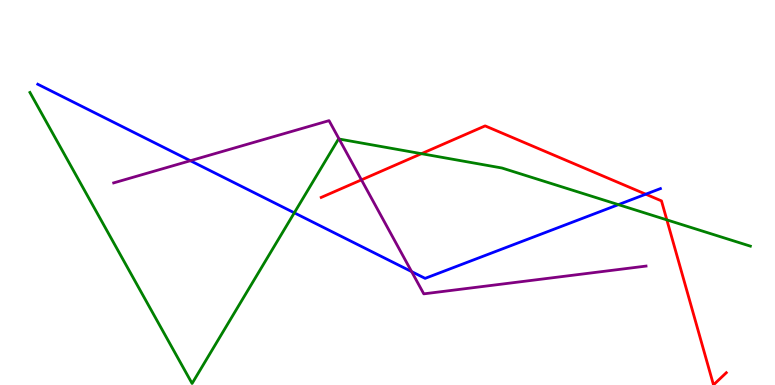[{'lines': ['blue', 'red'], 'intersections': [{'x': 8.33, 'y': 4.96}]}, {'lines': ['green', 'red'], 'intersections': [{'x': 5.44, 'y': 6.01}, {'x': 8.6, 'y': 4.29}]}, {'lines': ['purple', 'red'], 'intersections': [{'x': 4.66, 'y': 5.33}]}, {'lines': ['blue', 'green'], 'intersections': [{'x': 3.8, 'y': 4.47}, {'x': 7.98, 'y': 4.68}]}, {'lines': ['blue', 'purple'], 'intersections': [{'x': 2.46, 'y': 5.83}, {'x': 5.31, 'y': 2.95}]}, {'lines': ['green', 'purple'], 'intersections': [{'x': 4.38, 'y': 6.39}]}]